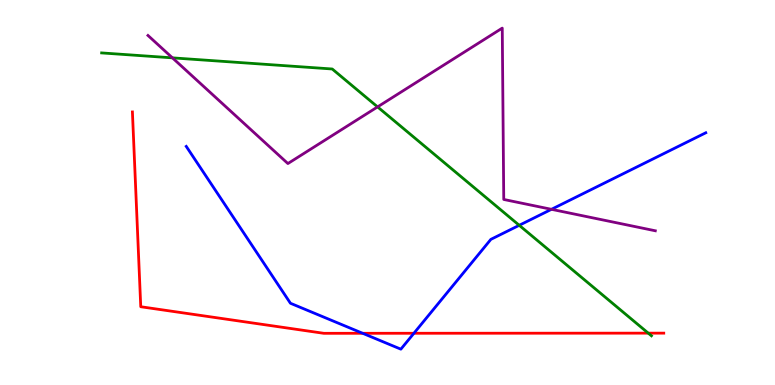[{'lines': ['blue', 'red'], 'intersections': [{'x': 4.68, 'y': 1.34}, {'x': 5.34, 'y': 1.34}]}, {'lines': ['green', 'red'], 'intersections': [{'x': 8.36, 'y': 1.35}]}, {'lines': ['purple', 'red'], 'intersections': []}, {'lines': ['blue', 'green'], 'intersections': [{'x': 6.7, 'y': 4.15}]}, {'lines': ['blue', 'purple'], 'intersections': [{'x': 7.12, 'y': 4.56}]}, {'lines': ['green', 'purple'], 'intersections': [{'x': 2.22, 'y': 8.5}, {'x': 4.87, 'y': 7.22}]}]